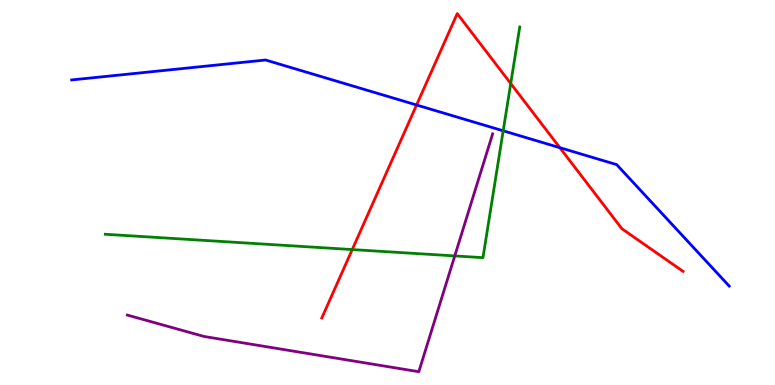[{'lines': ['blue', 'red'], 'intersections': [{'x': 5.38, 'y': 7.27}, {'x': 7.22, 'y': 6.16}]}, {'lines': ['green', 'red'], 'intersections': [{'x': 4.55, 'y': 3.52}, {'x': 6.59, 'y': 7.83}]}, {'lines': ['purple', 'red'], 'intersections': []}, {'lines': ['blue', 'green'], 'intersections': [{'x': 6.49, 'y': 6.6}]}, {'lines': ['blue', 'purple'], 'intersections': []}, {'lines': ['green', 'purple'], 'intersections': [{'x': 5.87, 'y': 3.35}]}]